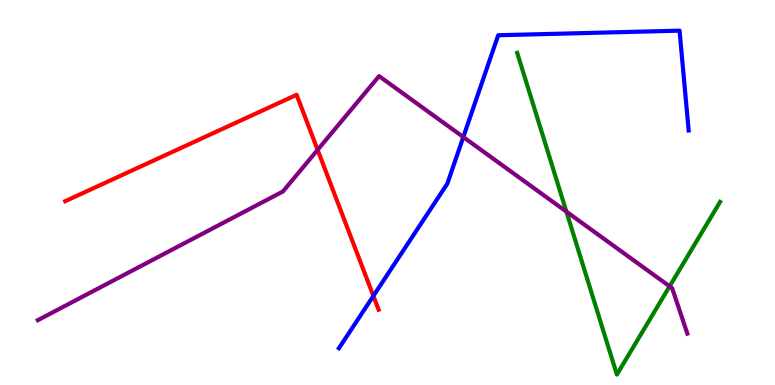[{'lines': ['blue', 'red'], 'intersections': [{'x': 4.82, 'y': 2.31}]}, {'lines': ['green', 'red'], 'intersections': []}, {'lines': ['purple', 'red'], 'intersections': [{'x': 4.1, 'y': 6.11}]}, {'lines': ['blue', 'green'], 'intersections': []}, {'lines': ['blue', 'purple'], 'intersections': [{'x': 5.98, 'y': 6.44}]}, {'lines': ['green', 'purple'], 'intersections': [{'x': 7.31, 'y': 4.5}, {'x': 8.64, 'y': 2.56}]}]